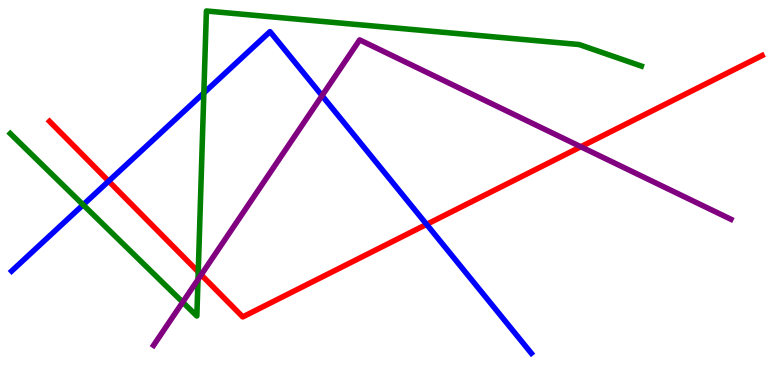[{'lines': ['blue', 'red'], 'intersections': [{'x': 1.4, 'y': 5.29}, {'x': 5.5, 'y': 4.17}]}, {'lines': ['green', 'red'], 'intersections': [{'x': 2.56, 'y': 2.94}]}, {'lines': ['purple', 'red'], 'intersections': [{'x': 2.6, 'y': 2.86}, {'x': 7.49, 'y': 6.19}]}, {'lines': ['blue', 'green'], 'intersections': [{'x': 1.07, 'y': 4.68}, {'x': 2.63, 'y': 7.59}]}, {'lines': ['blue', 'purple'], 'intersections': [{'x': 4.16, 'y': 7.52}]}, {'lines': ['green', 'purple'], 'intersections': [{'x': 2.36, 'y': 2.15}, {'x': 2.55, 'y': 2.74}]}]